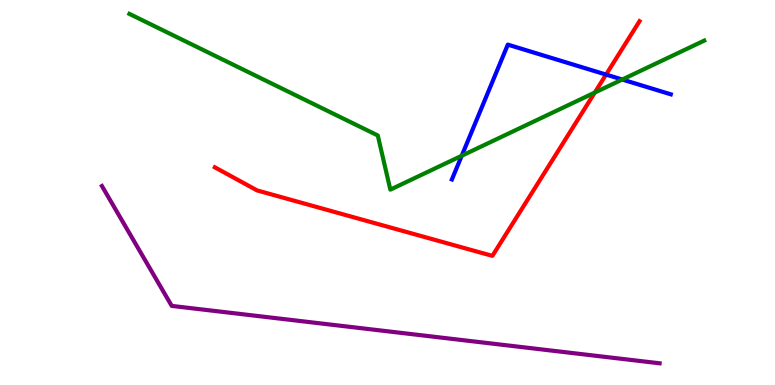[{'lines': ['blue', 'red'], 'intersections': [{'x': 7.82, 'y': 8.06}]}, {'lines': ['green', 'red'], 'intersections': [{'x': 7.67, 'y': 7.6}]}, {'lines': ['purple', 'red'], 'intersections': []}, {'lines': ['blue', 'green'], 'intersections': [{'x': 5.96, 'y': 5.95}, {'x': 8.03, 'y': 7.93}]}, {'lines': ['blue', 'purple'], 'intersections': []}, {'lines': ['green', 'purple'], 'intersections': []}]